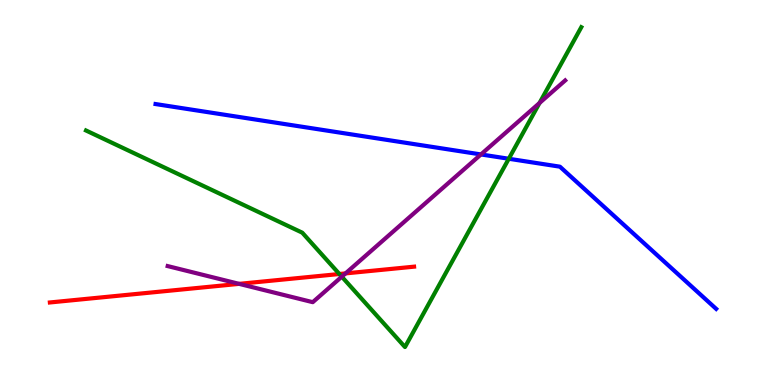[{'lines': ['blue', 'red'], 'intersections': []}, {'lines': ['green', 'red'], 'intersections': [{'x': 4.38, 'y': 2.88}]}, {'lines': ['purple', 'red'], 'intersections': [{'x': 3.09, 'y': 2.63}, {'x': 4.46, 'y': 2.9}]}, {'lines': ['blue', 'green'], 'intersections': [{'x': 6.56, 'y': 5.88}]}, {'lines': ['blue', 'purple'], 'intersections': [{'x': 6.21, 'y': 5.99}]}, {'lines': ['green', 'purple'], 'intersections': [{'x': 4.41, 'y': 2.81}, {'x': 6.96, 'y': 7.33}]}]